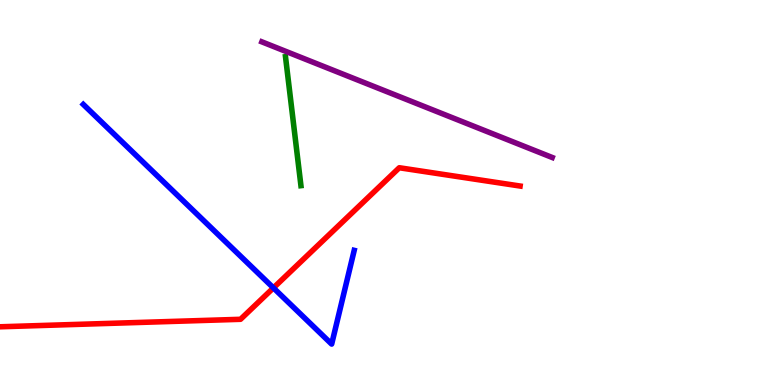[{'lines': ['blue', 'red'], 'intersections': [{'x': 3.53, 'y': 2.52}]}, {'lines': ['green', 'red'], 'intersections': []}, {'lines': ['purple', 'red'], 'intersections': []}, {'lines': ['blue', 'green'], 'intersections': []}, {'lines': ['blue', 'purple'], 'intersections': []}, {'lines': ['green', 'purple'], 'intersections': []}]